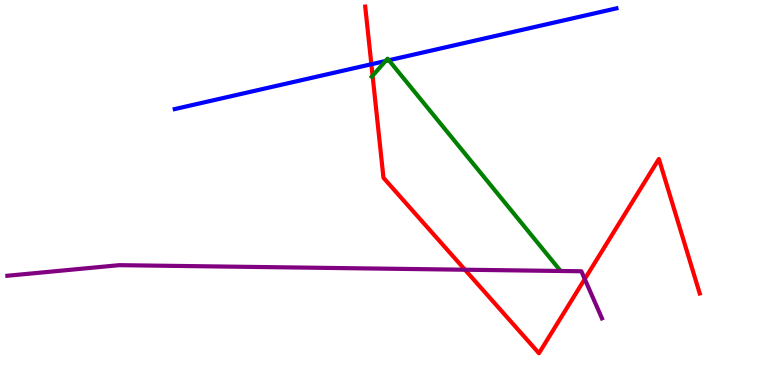[{'lines': ['blue', 'red'], 'intersections': [{'x': 4.79, 'y': 8.33}]}, {'lines': ['green', 'red'], 'intersections': [{'x': 4.81, 'y': 8.03}]}, {'lines': ['purple', 'red'], 'intersections': [{'x': 6.0, 'y': 2.99}, {'x': 7.55, 'y': 2.75}]}, {'lines': ['blue', 'green'], 'intersections': [{'x': 4.97, 'y': 8.42}, {'x': 5.02, 'y': 8.44}]}, {'lines': ['blue', 'purple'], 'intersections': []}, {'lines': ['green', 'purple'], 'intersections': []}]